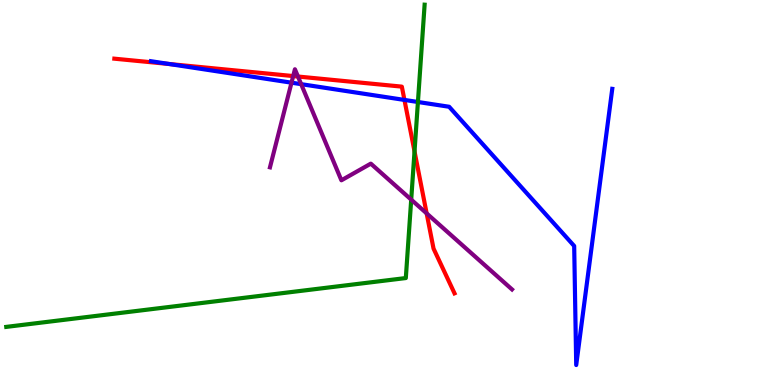[{'lines': ['blue', 'red'], 'intersections': [{'x': 2.18, 'y': 8.34}, {'x': 5.22, 'y': 7.4}]}, {'lines': ['green', 'red'], 'intersections': [{'x': 5.35, 'y': 6.07}]}, {'lines': ['purple', 'red'], 'intersections': [{'x': 3.78, 'y': 8.02}, {'x': 3.84, 'y': 8.01}, {'x': 5.51, 'y': 4.46}]}, {'lines': ['blue', 'green'], 'intersections': [{'x': 5.39, 'y': 7.35}]}, {'lines': ['blue', 'purple'], 'intersections': [{'x': 3.76, 'y': 7.85}, {'x': 3.89, 'y': 7.81}]}, {'lines': ['green', 'purple'], 'intersections': [{'x': 5.31, 'y': 4.81}]}]